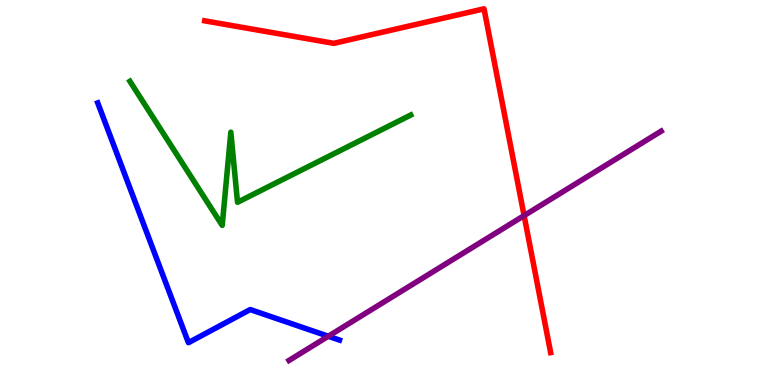[{'lines': ['blue', 'red'], 'intersections': []}, {'lines': ['green', 'red'], 'intersections': []}, {'lines': ['purple', 'red'], 'intersections': [{'x': 6.76, 'y': 4.4}]}, {'lines': ['blue', 'green'], 'intersections': []}, {'lines': ['blue', 'purple'], 'intersections': [{'x': 4.24, 'y': 1.27}]}, {'lines': ['green', 'purple'], 'intersections': []}]